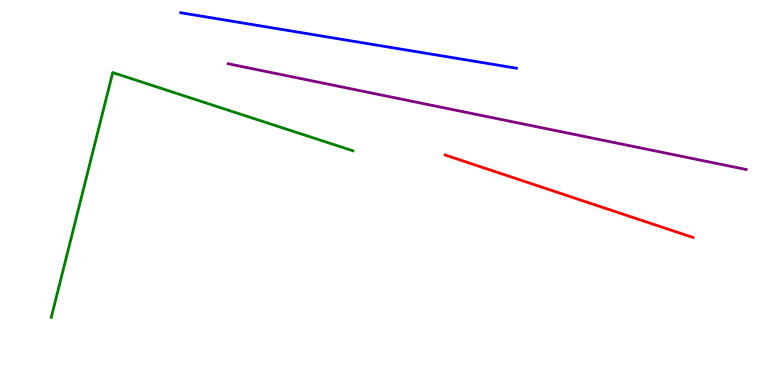[{'lines': ['blue', 'red'], 'intersections': []}, {'lines': ['green', 'red'], 'intersections': []}, {'lines': ['purple', 'red'], 'intersections': []}, {'lines': ['blue', 'green'], 'intersections': []}, {'lines': ['blue', 'purple'], 'intersections': []}, {'lines': ['green', 'purple'], 'intersections': []}]